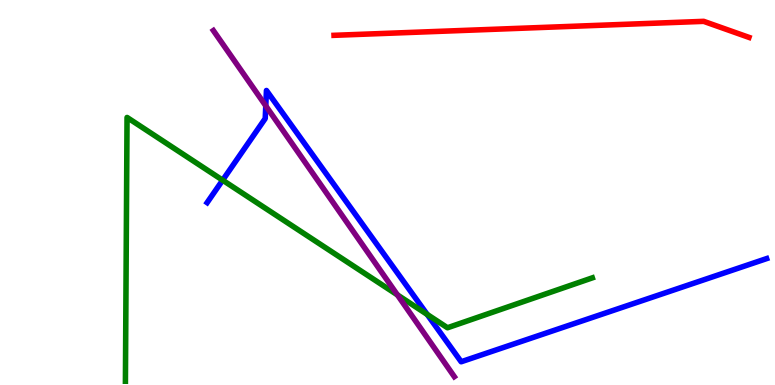[{'lines': ['blue', 'red'], 'intersections': []}, {'lines': ['green', 'red'], 'intersections': []}, {'lines': ['purple', 'red'], 'intersections': []}, {'lines': ['blue', 'green'], 'intersections': [{'x': 2.87, 'y': 5.32}, {'x': 5.51, 'y': 1.83}]}, {'lines': ['blue', 'purple'], 'intersections': [{'x': 3.43, 'y': 7.25}]}, {'lines': ['green', 'purple'], 'intersections': [{'x': 5.13, 'y': 2.34}]}]